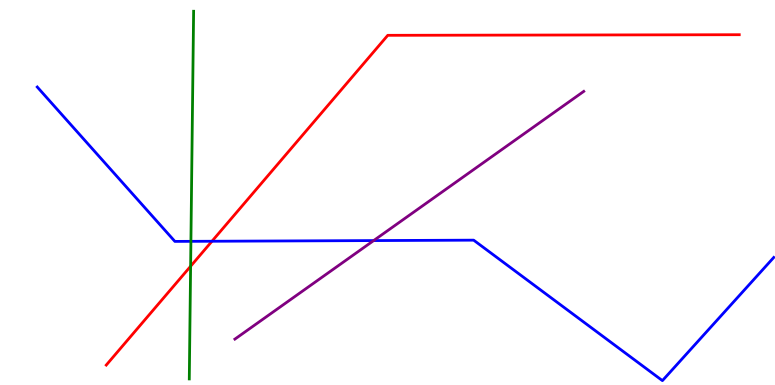[{'lines': ['blue', 'red'], 'intersections': [{'x': 2.73, 'y': 3.73}]}, {'lines': ['green', 'red'], 'intersections': [{'x': 2.46, 'y': 3.08}]}, {'lines': ['purple', 'red'], 'intersections': []}, {'lines': ['blue', 'green'], 'intersections': [{'x': 2.46, 'y': 3.73}]}, {'lines': ['blue', 'purple'], 'intersections': [{'x': 4.82, 'y': 3.75}]}, {'lines': ['green', 'purple'], 'intersections': []}]